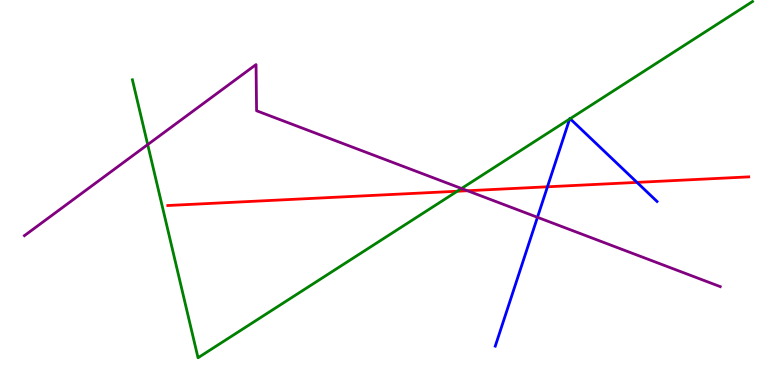[{'lines': ['blue', 'red'], 'intersections': [{'x': 7.06, 'y': 5.15}, {'x': 8.22, 'y': 5.26}]}, {'lines': ['green', 'red'], 'intersections': [{'x': 5.9, 'y': 5.03}]}, {'lines': ['purple', 'red'], 'intersections': [{'x': 6.03, 'y': 5.05}]}, {'lines': ['blue', 'green'], 'intersections': [{'x': 7.35, 'y': 6.91}, {'x': 7.36, 'y': 6.92}]}, {'lines': ['blue', 'purple'], 'intersections': [{'x': 6.93, 'y': 4.36}]}, {'lines': ['green', 'purple'], 'intersections': [{'x': 1.91, 'y': 6.24}, {'x': 5.95, 'y': 5.1}]}]